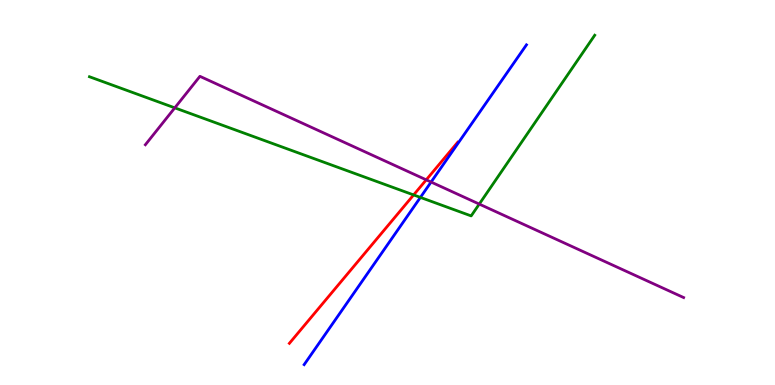[{'lines': ['blue', 'red'], 'intersections': []}, {'lines': ['green', 'red'], 'intersections': [{'x': 5.34, 'y': 4.94}]}, {'lines': ['purple', 'red'], 'intersections': [{'x': 5.5, 'y': 5.33}]}, {'lines': ['blue', 'green'], 'intersections': [{'x': 5.42, 'y': 4.87}]}, {'lines': ['blue', 'purple'], 'intersections': [{'x': 5.56, 'y': 5.27}]}, {'lines': ['green', 'purple'], 'intersections': [{'x': 2.26, 'y': 7.2}, {'x': 6.18, 'y': 4.7}]}]